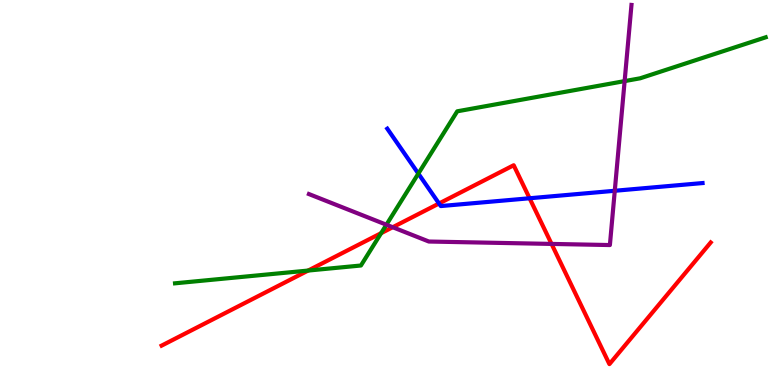[{'lines': ['blue', 'red'], 'intersections': [{'x': 5.66, 'y': 4.71}, {'x': 6.83, 'y': 4.85}]}, {'lines': ['green', 'red'], 'intersections': [{'x': 3.98, 'y': 2.97}, {'x': 4.92, 'y': 3.94}]}, {'lines': ['purple', 'red'], 'intersections': [{'x': 5.07, 'y': 4.1}, {'x': 7.12, 'y': 3.66}]}, {'lines': ['blue', 'green'], 'intersections': [{'x': 5.4, 'y': 5.49}]}, {'lines': ['blue', 'purple'], 'intersections': [{'x': 7.93, 'y': 5.04}]}, {'lines': ['green', 'purple'], 'intersections': [{'x': 4.99, 'y': 4.16}, {'x': 8.06, 'y': 7.89}]}]